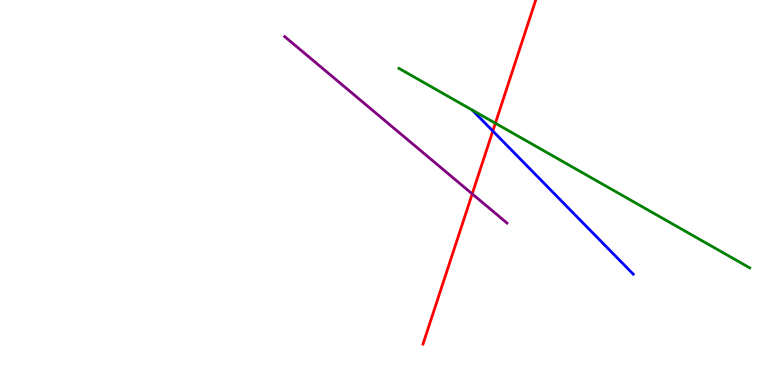[{'lines': ['blue', 'red'], 'intersections': [{'x': 6.36, 'y': 6.6}]}, {'lines': ['green', 'red'], 'intersections': [{'x': 6.39, 'y': 6.8}]}, {'lines': ['purple', 'red'], 'intersections': [{'x': 6.09, 'y': 4.96}]}, {'lines': ['blue', 'green'], 'intersections': []}, {'lines': ['blue', 'purple'], 'intersections': []}, {'lines': ['green', 'purple'], 'intersections': []}]